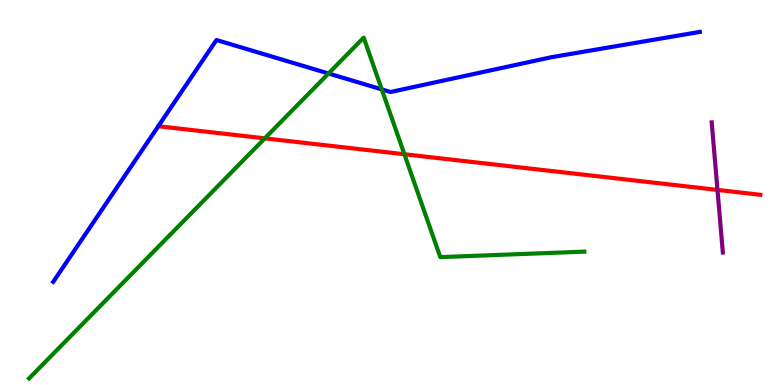[{'lines': ['blue', 'red'], 'intersections': []}, {'lines': ['green', 'red'], 'intersections': [{'x': 3.42, 'y': 6.41}, {'x': 5.22, 'y': 5.99}]}, {'lines': ['purple', 'red'], 'intersections': [{'x': 9.26, 'y': 5.07}]}, {'lines': ['blue', 'green'], 'intersections': [{'x': 4.24, 'y': 8.09}, {'x': 4.93, 'y': 7.68}]}, {'lines': ['blue', 'purple'], 'intersections': []}, {'lines': ['green', 'purple'], 'intersections': []}]